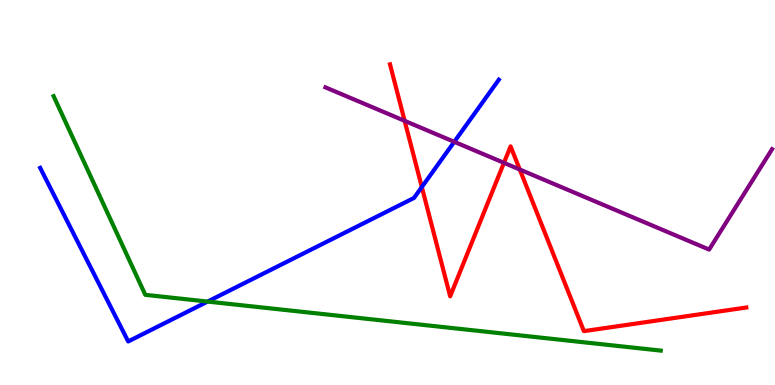[{'lines': ['blue', 'red'], 'intersections': [{'x': 5.44, 'y': 5.14}]}, {'lines': ['green', 'red'], 'intersections': []}, {'lines': ['purple', 'red'], 'intersections': [{'x': 5.22, 'y': 6.86}, {'x': 6.5, 'y': 5.77}, {'x': 6.71, 'y': 5.6}]}, {'lines': ['blue', 'green'], 'intersections': [{'x': 2.68, 'y': 2.17}]}, {'lines': ['blue', 'purple'], 'intersections': [{'x': 5.86, 'y': 6.32}]}, {'lines': ['green', 'purple'], 'intersections': []}]